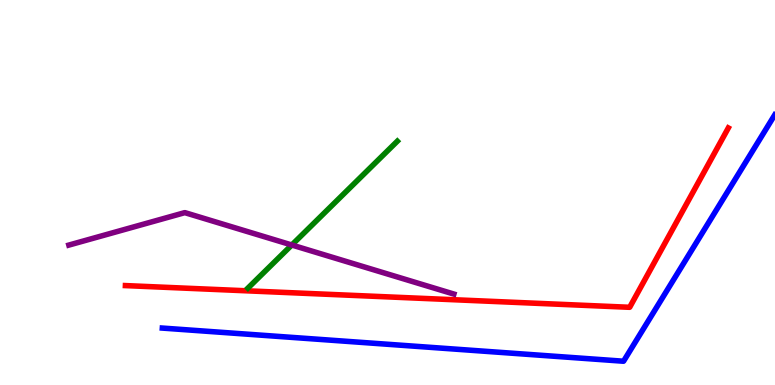[{'lines': ['blue', 'red'], 'intersections': []}, {'lines': ['green', 'red'], 'intersections': []}, {'lines': ['purple', 'red'], 'intersections': []}, {'lines': ['blue', 'green'], 'intersections': []}, {'lines': ['blue', 'purple'], 'intersections': []}, {'lines': ['green', 'purple'], 'intersections': [{'x': 3.76, 'y': 3.64}]}]